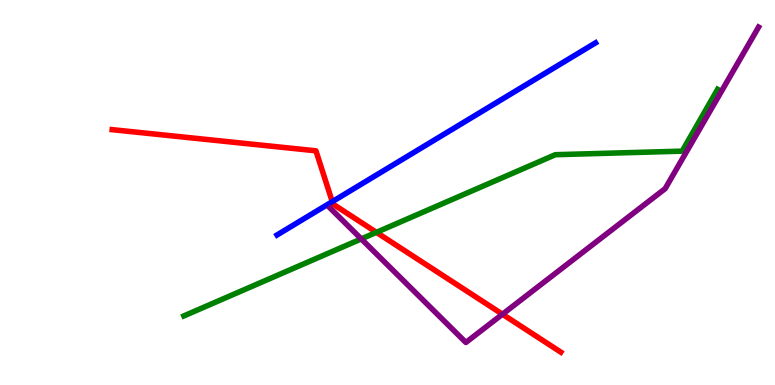[{'lines': ['blue', 'red'], 'intersections': [{'x': 4.29, 'y': 4.76}]}, {'lines': ['green', 'red'], 'intersections': [{'x': 4.86, 'y': 3.97}]}, {'lines': ['purple', 'red'], 'intersections': [{'x': 6.48, 'y': 1.84}]}, {'lines': ['blue', 'green'], 'intersections': []}, {'lines': ['blue', 'purple'], 'intersections': []}, {'lines': ['green', 'purple'], 'intersections': [{'x': 4.66, 'y': 3.79}]}]